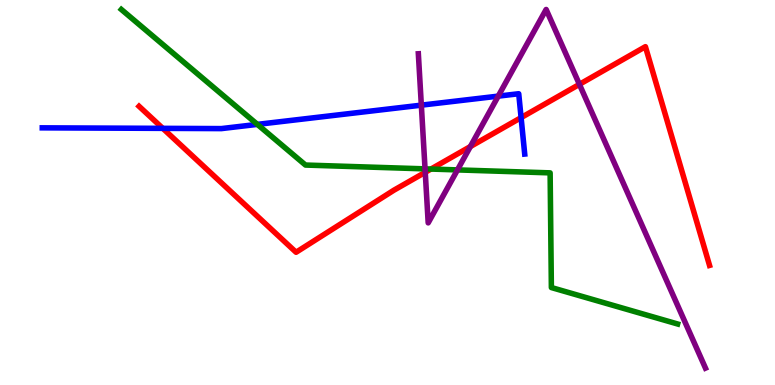[{'lines': ['blue', 'red'], 'intersections': [{'x': 2.1, 'y': 6.67}, {'x': 6.72, 'y': 6.94}]}, {'lines': ['green', 'red'], 'intersections': [{'x': 5.56, 'y': 5.61}]}, {'lines': ['purple', 'red'], 'intersections': [{'x': 5.49, 'y': 5.52}, {'x': 6.07, 'y': 6.19}, {'x': 7.48, 'y': 7.81}]}, {'lines': ['blue', 'green'], 'intersections': [{'x': 3.32, 'y': 6.77}]}, {'lines': ['blue', 'purple'], 'intersections': [{'x': 5.44, 'y': 7.27}, {'x': 6.43, 'y': 7.5}]}, {'lines': ['green', 'purple'], 'intersections': [{'x': 5.48, 'y': 5.61}, {'x': 5.9, 'y': 5.59}]}]